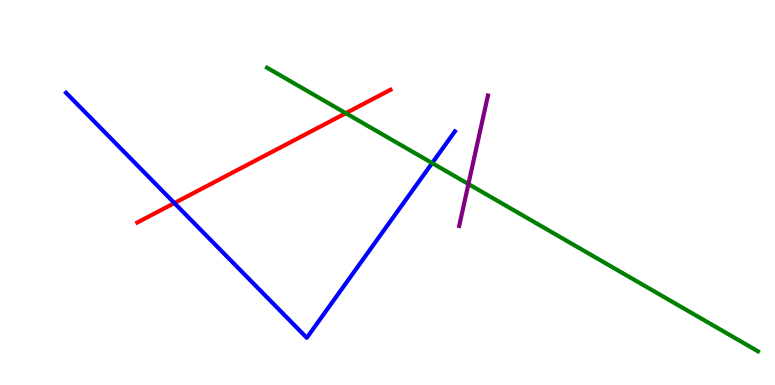[{'lines': ['blue', 'red'], 'intersections': [{'x': 2.25, 'y': 4.73}]}, {'lines': ['green', 'red'], 'intersections': [{'x': 4.46, 'y': 7.06}]}, {'lines': ['purple', 'red'], 'intersections': []}, {'lines': ['blue', 'green'], 'intersections': [{'x': 5.58, 'y': 5.76}]}, {'lines': ['blue', 'purple'], 'intersections': []}, {'lines': ['green', 'purple'], 'intersections': [{'x': 6.04, 'y': 5.22}]}]